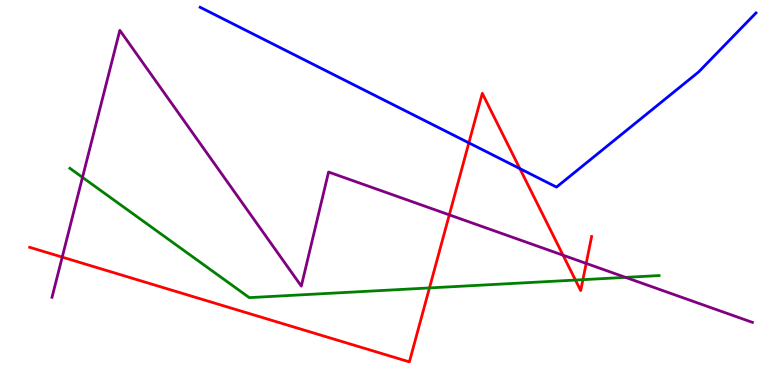[{'lines': ['blue', 'red'], 'intersections': [{'x': 6.05, 'y': 6.29}, {'x': 6.71, 'y': 5.62}]}, {'lines': ['green', 'red'], 'intersections': [{'x': 5.54, 'y': 2.52}, {'x': 7.43, 'y': 2.73}, {'x': 7.52, 'y': 2.74}]}, {'lines': ['purple', 'red'], 'intersections': [{'x': 0.803, 'y': 3.32}, {'x': 5.8, 'y': 4.42}, {'x': 7.27, 'y': 3.37}, {'x': 7.56, 'y': 3.16}]}, {'lines': ['blue', 'green'], 'intersections': []}, {'lines': ['blue', 'purple'], 'intersections': []}, {'lines': ['green', 'purple'], 'intersections': [{'x': 1.06, 'y': 5.39}, {'x': 8.07, 'y': 2.8}]}]